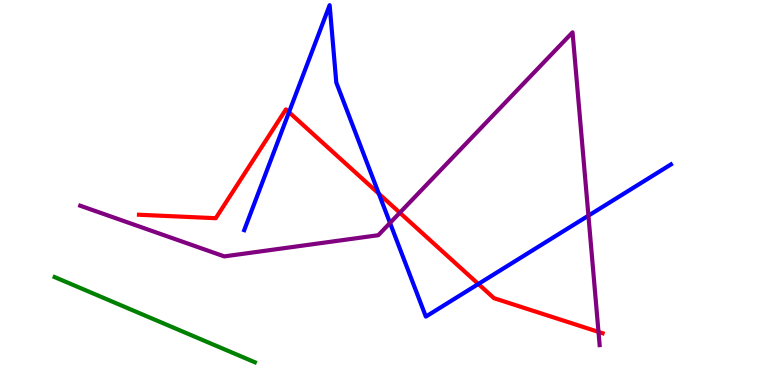[{'lines': ['blue', 'red'], 'intersections': [{'x': 3.73, 'y': 7.09}, {'x': 4.89, 'y': 4.97}, {'x': 6.17, 'y': 2.62}]}, {'lines': ['green', 'red'], 'intersections': []}, {'lines': ['purple', 'red'], 'intersections': [{'x': 5.16, 'y': 4.47}, {'x': 7.72, 'y': 1.38}]}, {'lines': ['blue', 'green'], 'intersections': []}, {'lines': ['blue', 'purple'], 'intersections': [{'x': 5.03, 'y': 4.21}, {'x': 7.59, 'y': 4.4}]}, {'lines': ['green', 'purple'], 'intersections': []}]